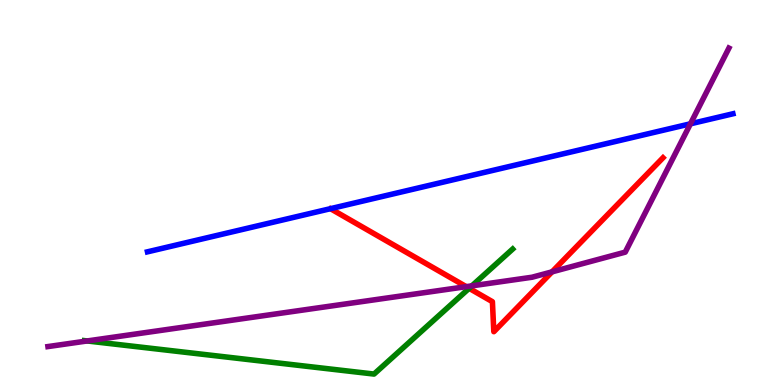[{'lines': ['blue', 'red'], 'intersections': []}, {'lines': ['green', 'red'], 'intersections': [{'x': 6.05, 'y': 2.51}]}, {'lines': ['purple', 'red'], 'intersections': [{'x': 6.02, 'y': 2.55}, {'x': 7.12, 'y': 2.94}]}, {'lines': ['blue', 'green'], 'intersections': []}, {'lines': ['blue', 'purple'], 'intersections': [{'x': 8.91, 'y': 6.78}]}, {'lines': ['green', 'purple'], 'intersections': [{'x': 1.13, 'y': 1.14}, {'x': 6.09, 'y': 2.58}]}]